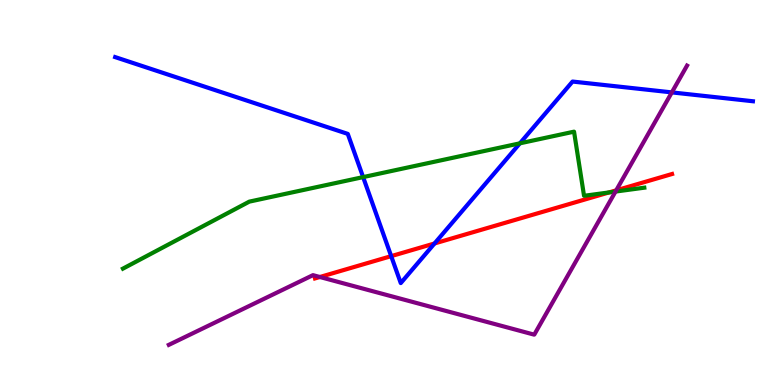[{'lines': ['blue', 'red'], 'intersections': [{'x': 5.05, 'y': 3.35}, {'x': 5.61, 'y': 3.68}]}, {'lines': ['green', 'red'], 'intersections': [{'x': 7.86, 'y': 5.0}]}, {'lines': ['purple', 'red'], 'intersections': [{'x': 4.13, 'y': 2.81}, {'x': 7.95, 'y': 5.06}]}, {'lines': ['blue', 'green'], 'intersections': [{'x': 4.69, 'y': 5.4}, {'x': 6.71, 'y': 6.28}]}, {'lines': ['blue', 'purple'], 'intersections': [{'x': 8.67, 'y': 7.6}]}, {'lines': ['green', 'purple'], 'intersections': [{'x': 7.94, 'y': 5.02}]}]